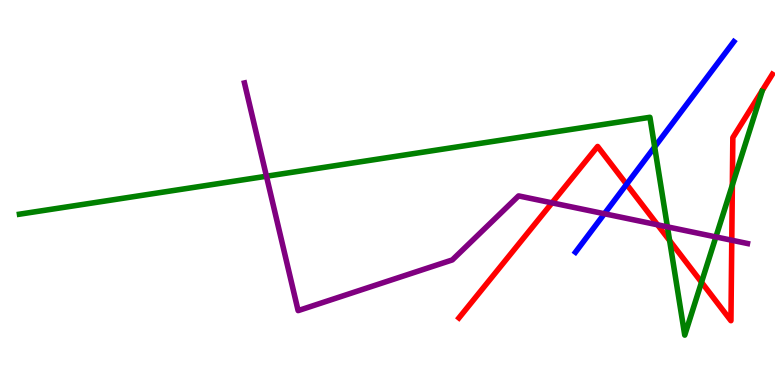[{'lines': ['blue', 'red'], 'intersections': [{'x': 8.08, 'y': 5.21}]}, {'lines': ['green', 'red'], 'intersections': [{'x': 8.64, 'y': 3.75}, {'x': 9.05, 'y': 2.67}, {'x': 9.45, 'y': 5.19}]}, {'lines': ['purple', 'red'], 'intersections': [{'x': 7.12, 'y': 4.73}, {'x': 8.48, 'y': 4.16}, {'x': 9.44, 'y': 3.76}]}, {'lines': ['blue', 'green'], 'intersections': [{'x': 8.45, 'y': 6.18}]}, {'lines': ['blue', 'purple'], 'intersections': [{'x': 7.8, 'y': 4.45}]}, {'lines': ['green', 'purple'], 'intersections': [{'x': 3.44, 'y': 5.42}, {'x': 8.61, 'y': 4.11}, {'x': 9.24, 'y': 3.85}]}]